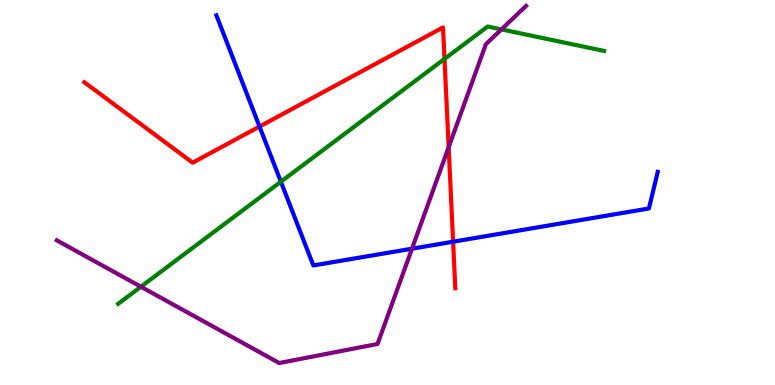[{'lines': ['blue', 'red'], 'intersections': [{'x': 3.35, 'y': 6.71}, {'x': 5.85, 'y': 3.72}]}, {'lines': ['green', 'red'], 'intersections': [{'x': 5.74, 'y': 8.47}]}, {'lines': ['purple', 'red'], 'intersections': [{'x': 5.79, 'y': 6.18}]}, {'lines': ['blue', 'green'], 'intersections': [{'x': 3.62, 'y': 5.28}]}, {'lines': ['blue', 'purple'], 'intersections': [{'x': 5.32, 'y': 3.54}]}, {'lines': ['green', 'purple'], 'intersections': [{'x': 1.82, 'y': 2.55}, {'x': 6.47, 'y': 9.24}]}]